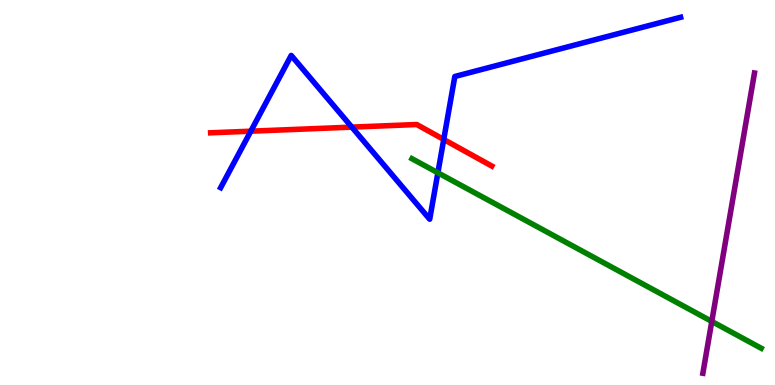[{'lines': ['blue', 'red'], 'intersections': [{'x': 3.24, 'y': 6.59}, {'x': 4.54, 'y': 6.7}, {'x': 5.73, 'y': 6.38}]}, {'lines': ['green', 'red'], 'intersections': []}, {'lines': ['purple', 'red'], 'intersections': []}, {'lines': ['blue', 'green'], 'intersections': [{'x': 5.65, 'y': 5.51}]}, {'lines': ['blue', 'purple'], 'intersections': []}, {'lines': ['green', 'purple'], 'intersections': [{'x': 9.18, 'y': 1.65}]}]